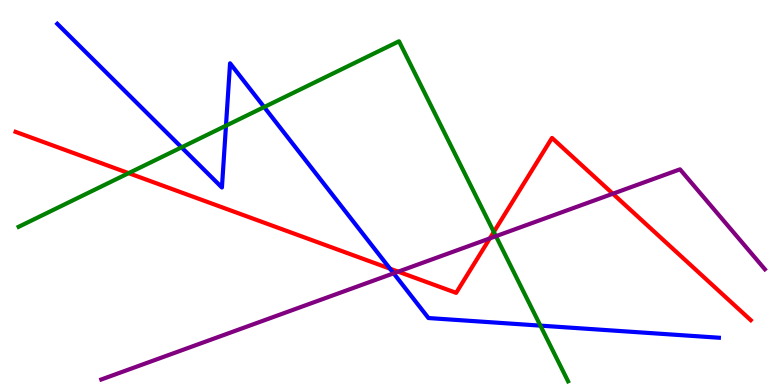[{'lines': ['blue', 'red'], 'intersections': [{'x': 5.03, 'y': 3.02}]}, {'lines': ['green', 'red'], 'intersections': [{'x': 1.66, 'y': 5.5}, {'x': 6.37, 'y': 3.98}]}, {'lines': ['purple', 'red'], 'intersections': [{'x': 5.14, 'y': 2.94}, {'x': 6.32, 'y': 3.81}, {'x': 7.91, 'y': 4.97}]}, {'lines': ['blue', 'green'], 'intersections': [{'x': 2.34, 'y': 6.17}, {'x': 2.92, 'y': 6.74}, {'x': 3.41, 'y': 7.22}, {'x': 6.97, 'y': 1.54}]}, {'lines': ['blue', 'purple'], 'intersections': [{'x': 5.08, 'y': 2.9}]}, {'lines': ['green', 'purple'], 'intersections': [{'x': 6.4, 'y': 3.87}]}]